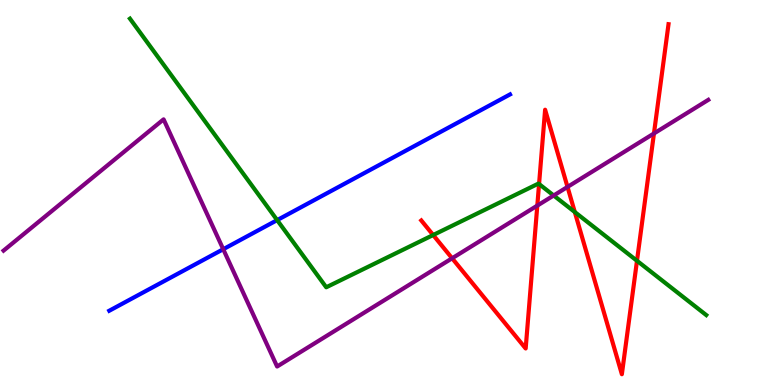[{'lines': ['blue', 'red'], 'intersections': []}, {'lines': ['green', 'red'], 'intersections': [{'x': 5.59, 'y': 3.9}, {'x': 6.96, 'y': 5.22}, {'x': 7.42, 'y': 4.49}, {'x': 8.22, 'y': 3.23}]}, {'lines': ['purple', 'red'], 'intersections': [{'x': 5.83, 'y': 3.29}, {'x': 6.93, 'y': 4.66}, {'x': 7.32, 'y': 5.14}, {'x': 8.44, 'y': 6.53}]}, {'lines': ['blue', 'green'], 'intersections': [{'x': 3.58, 'y': 4.28}]}, {'lines': ['blue', 'purple'], 'intersections': [{'x': 2.88, 'y': 3.53}]}, {'lines': ['green', 'purple'], 'intersections': [{'x': 7.14, 'y': 4.92}]}]